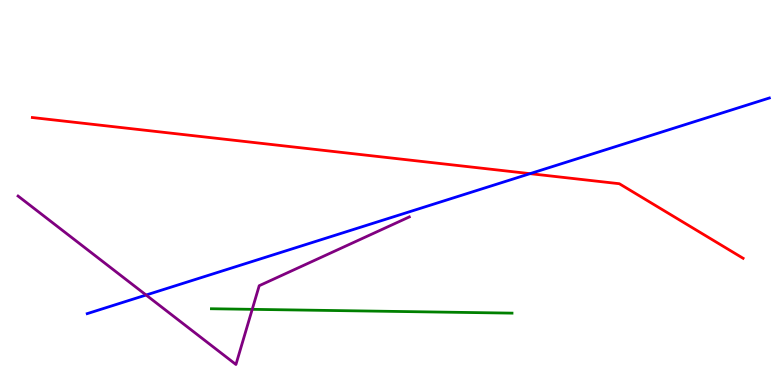[{'lines': ['blue', 'red'], 'intersections': [{'x': 6.84, 'y': 5.49}]}, {'lines': ['green', 'red'], 'intersections': []}, {'lines': ['purple', 'red'], 'intersections': []}, {'lines': ['blue', 'green'], 'intersections': []}, {'lines': ['blue', 'purple'], 'intersections': [{'x': 1.89, 'y': 2.34}]}, {'lines': ['green', 'purple'], 'intersections': [{'x': 3.25, 'y': 1.97}]}]